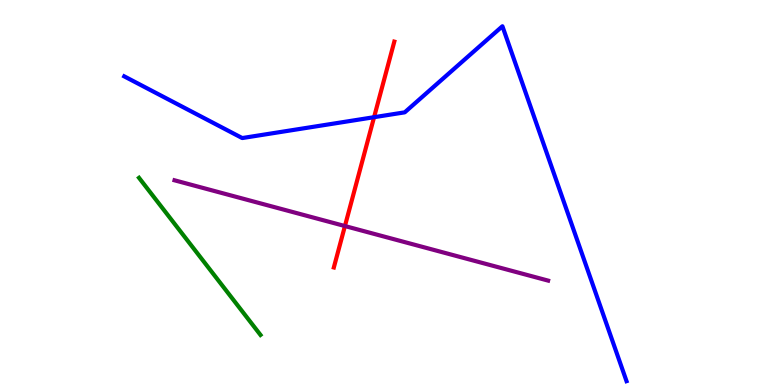[{'lines': ['blue', 'red'], 'intersections': [{'x': 4.83, 'y': 6.96}]}, {'lines': ['green', 'red'], 'intersections': []}, {'lines': ['purple', 'red'], 'intersections': [{'x': 4.45, 'y': 4.13}]}, {'lines': ['blue', 'green'], 'intersections': []}, {'lines': ['blue', 'purple'], 'intersections': []}, {'lines': ['green', 'purple'], 'intersections': []}]